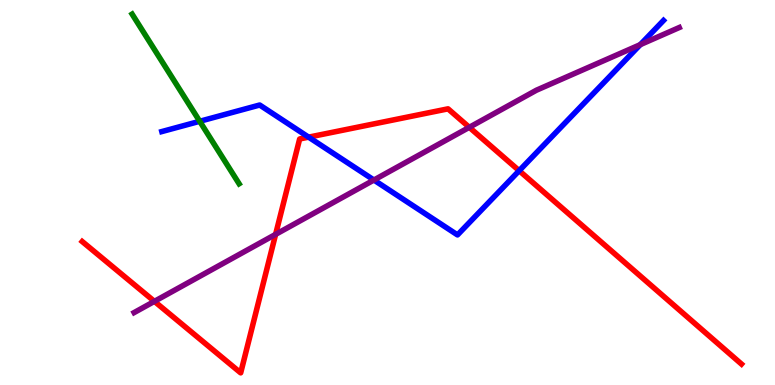[{'lines': ['blue', 'red'], 'intersections': [{'x': 3.98, 'y': 6.44}, {'x': 6.7, 'y': 5.57}]}, {'lines': ['green', 'red'], 'intersections': []}, {'lines': ['purple', 'red'], 'intersections': [{'x': 1.99, 'y': 2.17}, {'x': 3.56, 'y': 3.91}, {'x': 6.06, 'y': 6.69}]}, {'lines': ['blue', 'green'], 'intersections': [{'x': 2.58, 'y': 6.85}]}, {'lines': ['blue', 'purple'], 'intersections': [{'x': 4.82, 'y': 5.32}, {'x': 8.26, 'y': 8.84}]}, {'lines': ['green', 'purple'], 'intersections': []}]